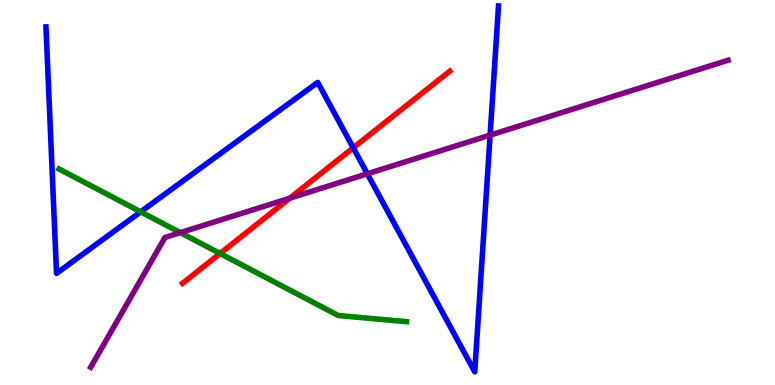[{'lines': ['blue', 'red'], 'intersections': [{'x': 4.56, 'y': 6.16}]}, {'lines': ['green', 'red'], 'intersections': [{'x': 2.84, 'y': 3.42}]}, {'lines': ['purple', 'red'], 'intersections': [{'x': 3.74, 'y': 4.85}]}, {'lines': ['blue', 'green'], 'intersections': [{'x': 1.82, 'y': 4.5}]}, {'lines': ['blue', 'purple'], 'intersections': [{'x': 4.74, 'y': 5.49}, {'x': 6.32, 'y': 6.49}]}, {'lines': ['green', 'purple'], 'intersections': [{'x': 2.33, 'y': 3.96}]}]